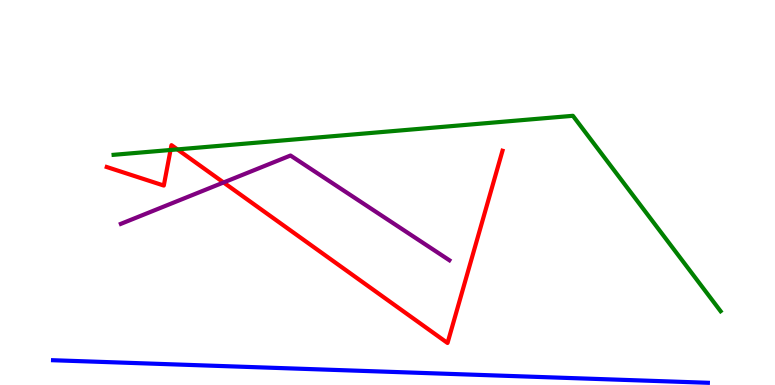[{'lines': ['blue', 'red'], 'intersections': []}, {'lines': ['green', 'red'], 'intersections': [{'x': 2.2, 'y': 6.1}, {'x': 2.29, 'y': 6.12}]}, {'lines': ['purple', 'red'], 'intersections': [{'x': 2.88, 'y': 5.26}]}, {'lines': ['blue', 'green'], 'intersections': []}, {'lines': ['blue', 'purple'], 'intersections': []}, {'lines': ['green', 'purple'], 'intersections': []}]